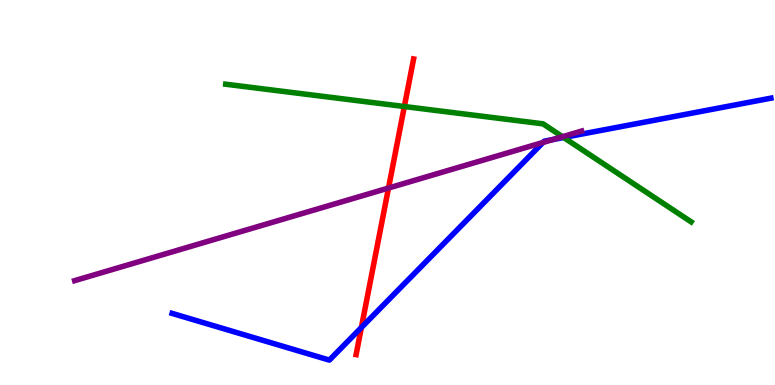[{'lines': ['blue', 'red'], 'intersections': [{'x': 4.66, 'y': 1.49}]}, {'lines': ['green', 'red'], 'intersections': [{'x': 5.22, 'y': 7.23}]}, {'lines': ['purple', 'red'], 'intersections': [{'x': 5.01, 'y': 5.12}]}, {'lines': ['blue', 'green'], 'intersections': [{'x': 7.27, 'y': 6.43}]}, {'lines': ['blue', 'purple'], 'intersections': [{'x': 7.01, 'y': 6.3}, {'x': 7.13, 'y': 6.38}]}, {'lines': ['green', 'purple'], 'intersections': [{'x': 7.26, 'y': 6.45}]}]